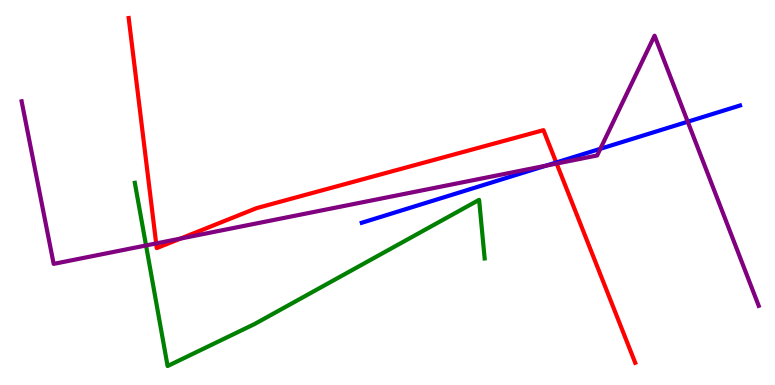[{'lines': ['blue', 'red'], 'intersections': [{'x': 7.18, 'y': 5.78}]}, {'lines': ['green', 'red'], 'intersections': []}, {'lines': ['purple', 'red'], 'intersections': [{'x': 2.02, 'y': 3.68}, {'x': 2.33, 'y': 3.8}, {'x': 7.18, 'y': 5.75}]}, {'lines': ['blue', 'green'], 'intersections': []}, {'lines': ['blue', 'purple'], 'intersections': [{'x': 7.04, 'y': 5.7}, {'x': 7.75, 'y': 6.13}, {'x': 8.87, 'y': 6.84}]}, {'lines': ['green', 'purple'], 'intersections': [{'x': 1.88, 'y': 3.62}]}]